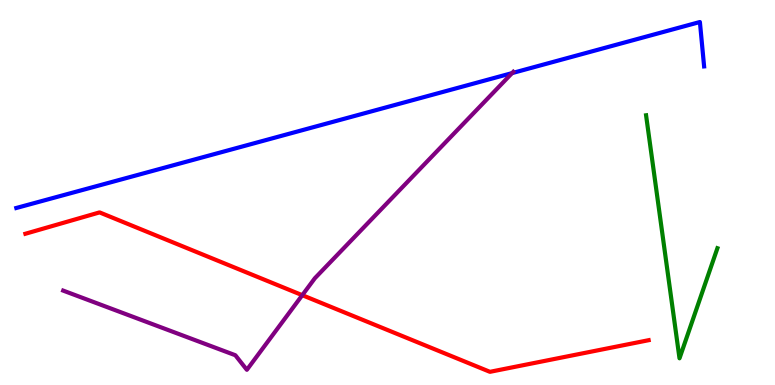[{'lines': ['blue', 'red'], 'intersections': []}, {'lines': ['green', 'red'], 'intersections': []}, {'lines': ['purple', 'red'], 'intersections': [{'x': 3.9, 'y': 2.33}]}, {'lines': ['blue', 'green'], 'intersections': []}, {'lines': ['blue', 'purple'], 'intersections': [{'x': 6.61, 'y': 8.1}]}, {'lines': ['green', 'purple'], 'intersections': []}]